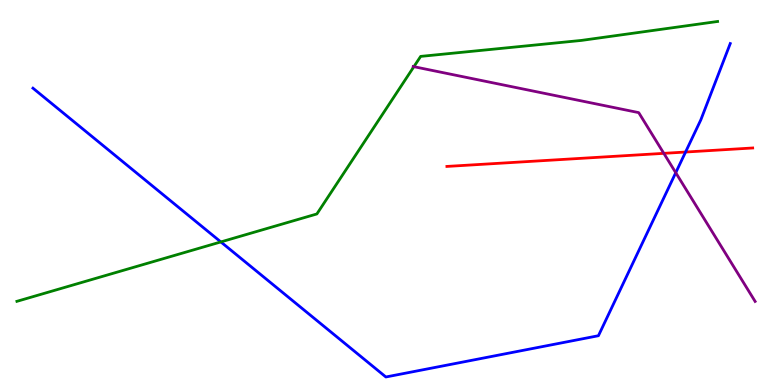[{'lines': ['blue', 'red'], 'intersections': [{'x': 8.85, 'y': 6.05}]}, {'lines': ['green', 'red'], 'intersections': []}, {'lines': ['purple', 'red'], 'intersections': [{'x': 8.57, 'y': 6.02}]}, {'lines': ['blue', 'green'], 'intersections': [{'x': 2.85, 'y': 3.72}]}, {'lines': ['blue', 'purple'], 'intersections': [{'x': 8.72, 'y': 5.51}]}, {'lines': ['green', 'purple'], 'intersections': [{'x': 5.34, 'y': 8.27}]}]